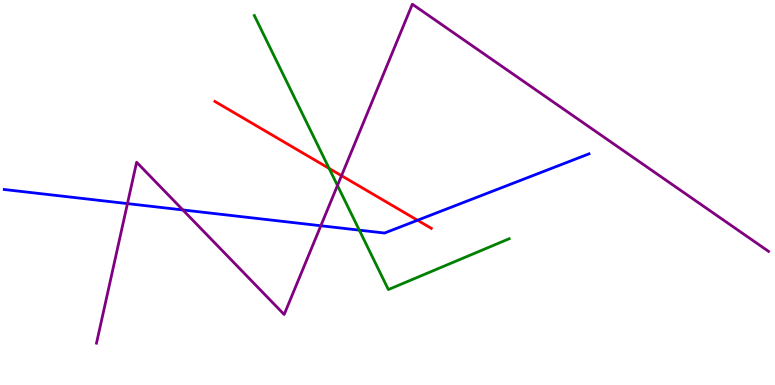[{'lines': ['blue', 'red'], 'intersections': [{'x': 5.39, 'y': 4.28}]}, {'lines': ['green', 'red'], 'intersections': [{'x': 4.25, 'y': 5.63}]}, {'lines': ['purple', 'red'], 'intersections': [{'x': 4.41, 'y': 5.44}]}, {'lines': ['blue', 'green'], 'intersections': [{'x': 4.64, 'y': 4.02}]}, {'lines': ['blue', 'purple'], 'intersections': [{'x': 1.64, 'y': 4.71}, {'x': 2.36, 'y': 4.55}, {'x': 4.14, 'y': 4.14}]}, {'lines': ['green', 'purple'], 'intersections': [{'x': 4.35, 'y': 5.18}]}]